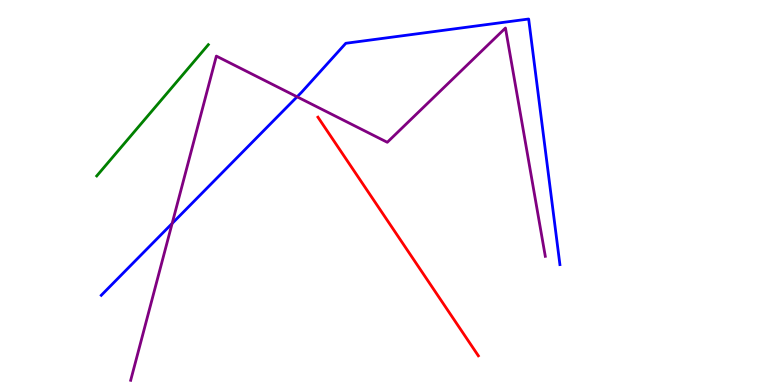[{'lines': ['blue', 'red'], 'intersections': []}, {'lines': ['green', 'red'], 'intersections': []}, {'lines': ['purple', 'red'], 'intersections': []}, {'lines': ['blue', 'green'], 'intersections': []}, {'lines': ['blue', 'purple'], 'intersections': [{'x': 2.22, 'y': 4.2}, {'x': 3.83, 'y': 7.49}]}, {'lines': ['green', 'purple'], 'intersections': []}]